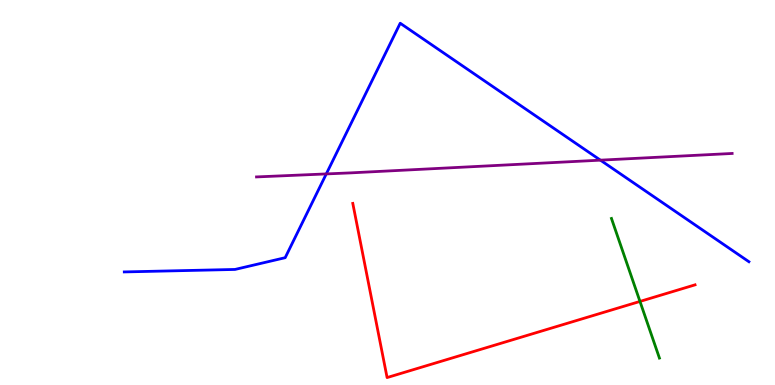[{'lines': ['blue', 'red'], 'intersections': []}, {'lines': ['green', 'red'], 'intersections': [{'x': 8.26, 'y': 2.17}]}, {'lines': ['purple', 'red'], 'intersections': []}, {'lines': ['blue', 'green'], 'intersections': []}, {'lines': ['blue', 'purple'], 'intersections': [{'x': 4.21, 'y': 5.48}, {'x': 7.75, 'y': 5.84}]}, {'lines': ['green', 'purple'], 'intersections': []}]